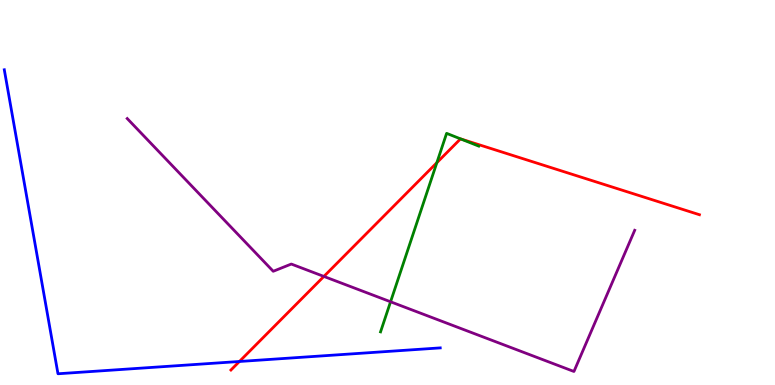[{'lines': ['blue', 'red'], 'intersections': [{'x': 3.09, 'y': 0.611}]}, {'lines': ['green', 'red'], 'intersections': [{'x': 5.64, 'y': 5.77}, {'x': 5.94, 'y': 6.39}]}, {'lines': ['purple', 'red'], 'intersections': [{'x': 4.18, 'y': 2.82}]}, {'lines': ['blue', 'green'], 'intersections': []}, {'lines': ['blue', 'purple'], 'intersections': []}, {'lines': ['green', 'purple'], 'intersections': [{'x': 5.04, 'y': 2.16}]}]